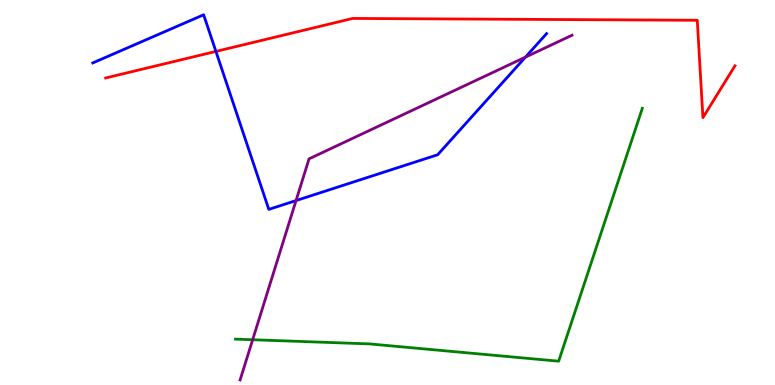[{'lines': ['blue', 'red'], 'intersections': [{'x': 2.79, 'y': 8.66}]}, {'lines': ['green', 'red'], 'intersections': []}, {'lines': ['purple', 'red'], 'intersections': []}, {'lines': ['blue', 'green'], 'intersections': []}, {'lines': ['blue', 'purple'], 'intersections': [{'x': 3.82, 'y': 4.79}, {'x': 6.78, 'y': 8.52}]}, {'lines': ['green', 'purple'], 'intersections': [{'x': 3.26, 'y': 1.18}]}]